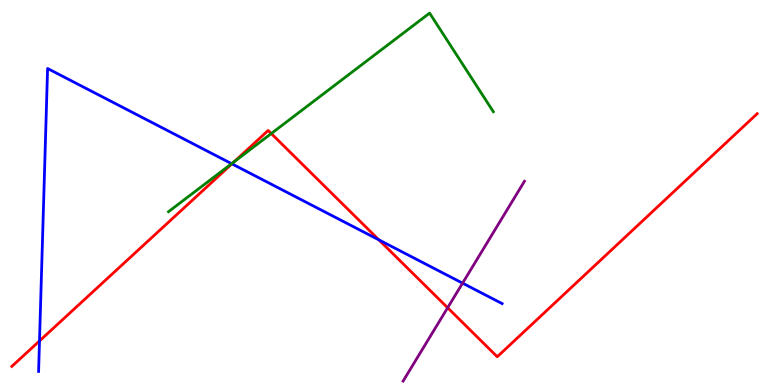[{'lines': ['blue', 'red'], 'intersections': [{'x': 0.51, 'y': 1.14}, {'x': 2.99, 'y': 5.74}, {'x': 4.89, 'y': 3.77}]}, {'lines': ['green', 'red'], 'intersections': [{'x': 3.02, 'y': 5.8}, {'x': 3.5, 'y': 6.53}]}, {'lines': ['purple', 'red'], 'intersections': [{'x': 5.78, 'y': 2.01}]}, {'lines': ['blue', 'green'], 'intersections': [{'x': 2.99, 'y': 5.75}]}, {'lines': ['blue', 'purple'], 'intersections': [{'x': 5.97, 'y': 2.65}]}, {'lines': ['green', 'purple'], 'intersections': []}]